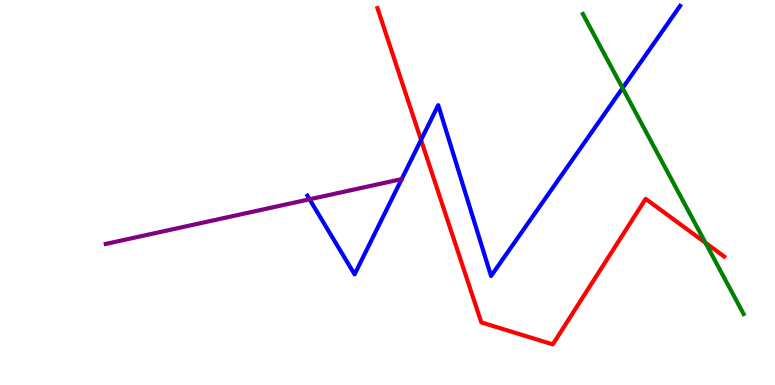[{'lines': ['blue', 'red'], 'intersections': [{'x': 5.43, 'y': 6.36}]}, {'lines': ['green', 'red'], 'intersections': [{'x': 9.1, 'y': 3.69}]}, {'lines': ['purple', 'red'], 'intersections': []}, {'lines': ['blue', 'green'], 'intersections': [{'x': 8.03, 'y': 7.71}]}, {'lines': ['blue', 'purple'], 'intersections': [{'x': 3.99, 'y': 4.82}]}, {'lines': ['green', 'purple'], 'intersections': []}]